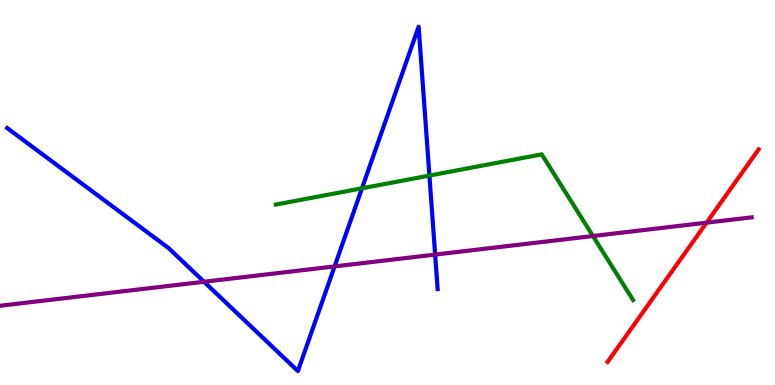[{'lines': ['blue', 'red'], 'intersections': []}, {'lines': ['green', 'red'], 'intersections': []}, {'lines': ['purple', 'red'], 'intersections': [{'x': 9.12, 'y': 4.22}]}, {'lines': ['blue', 'green'], 'intersections': [{'x': 4.67, 'y': 5.11}, {'x': 5.54, 'y': 5.44}]}, {'lines': ['blue', 'purple'], 'intersections': [{'x': 2.63, 'y': 2.68}, {'x': 4.32, 'y': 3.08}, {'x': 5.61, 'y': 3.39}]}, {'lines': ['green', 'purple'], 'intersections': [{'x': 7.65, 'y': 3.87}]}]